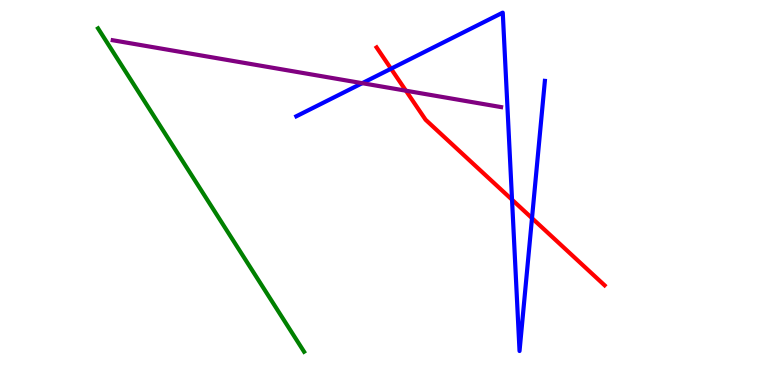[{'lines': ['blue', 'red'], 'intersections': [{'x': 5.05, 'y': 8.21}, {'x': 6.61, 'y': 4.81}, {'x': 6.86, 'y': 4.33}]}, {'lines': ['green', 'red'], 'intersections': []}, {'lines': ['purple', 'red'], 'intersections': [{'x': 5.24, 'y': 7.64}]}, {'lines': ['blue', 'green'], 'intersections': []}, {'lines': ['blue', 'purple'], 'intersections': [{'x': 4.67, 'y': 7.84}]}, {'lines': ['green', 'purple'], 'intersections': []}]